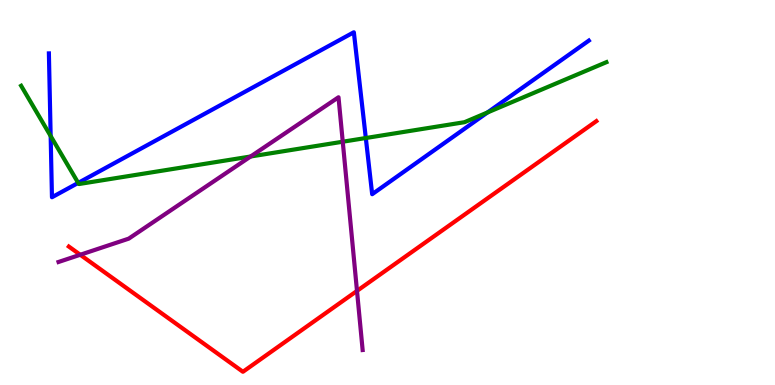[{'lines': ['blue', 'red'], 'intersections': []}, {'lines': ['green', 'red'], 'intersections': []}, {'lines': ['purple', 'red'], 'intersections': [{'x': 1.04, 'y': 3.38}, {'x': 4.61, 'y': 2.44}]}, {'lines': ['blue', 'green'], 'intersections': [{'x': 0.654, 'y': 6.47}, {'x': 1.01, 'y': 5.25}, {'x': 4.72, 'y': 6.42}, {'x': 6.29, 'y': 7.08}]}, {'lines': ['blue', 'purple'], 'intersections': []}, {'lines': ['green', 'purple'], 'intersections': [{'x': 3.23, 'y': 5.94}, {'x': 4.42, 'y': 6.32}]}]